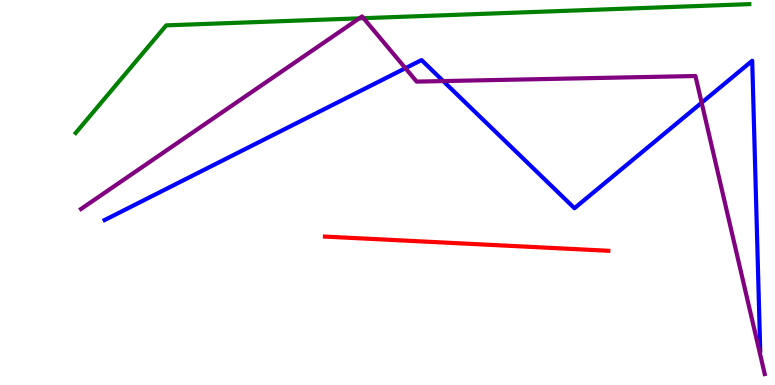[{'lines': ['blue', 'red'], 'intersections': []}, {'lines': ['green', 'red'], 'intersections': []}, {'lines': ['purple', 'red'], 'intersections': []}, {'lines': ['blue', 'green'], 'intersections': []}, {'lines': ['blue', 'purple'], 'intersections': [{'x': 5.23, 'y': 8.23}, {'x': 5.72, 'y': 7.89}, {'x': 9.05, 'y': 7.33}]}, {'lines': ['green', 'purple'], 'intersections': [{'x': 4.64, 'y': 9.52}, {'x': 4.69, 'y': 9.53}]}]